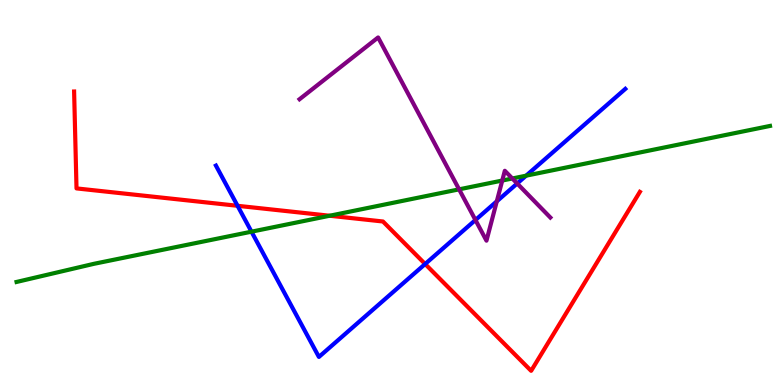[{'lines': ['blue', 'red'], 'intersections': [{'x': 3.07, 'y': 4.65}, {'x': 5.49, 'y': 3.14}]}, {'lines': ['green', 'red'], 'intersections': [{'x': 4.25, 'y': 4.4}]}, {'lines': ['purple', 'red'], 'intersections': []}, {'lines': ['blue', 'green'], 'intersections': [{'x': 3.25, 'y': 3.98}, {'x': 6.79, 'y': 5.44}]}, {'lines': ['blue', 'purple'], 'intersections': [{'x': 6.13, 'y': 4.29}, {'x': 6.41, 'y': 4.77}, {'x': 6.67, 'y': 5.23}]}, {'lines': ['green', 'purple'], 'intersections': [{'x': 5.92, 'y': 5.08}, {'x': 6.48, 'y': 5.31}, {'x': 6.61, 'y': 5.36}]}]